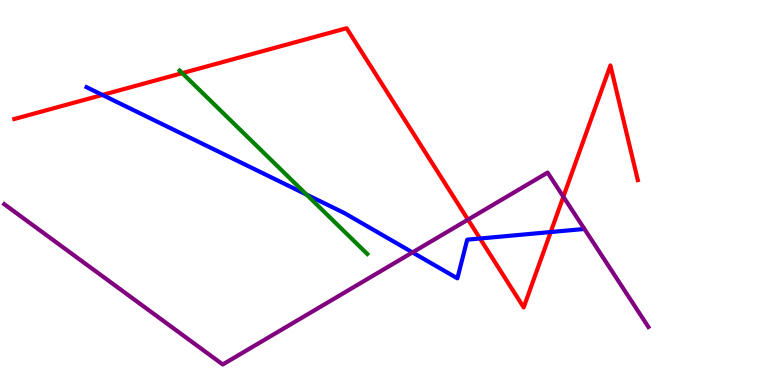[{'lines': ['blue', 'red'], 'intersections': [{'x': 1.32, 'y': 7.53}, {'x': 6.19, 'y': 3.8}, {'x': 7.11, 'y': 3.97}]}, {'lines': ['green', 'red'], 'intersections': [{'x': 2.35, 'y': 8.1}]}, {'lines': ['purple', 'red'], 'intersections': [{'x': 6.04, 'y': 4.3}, {'x': 7.27, 'y': 4.89}]}, {'lines': ['blue', 'green'], 'intersections': [{'x': 3.96, 'y': 4.95}]}, {'lines': ['blue', 'purple'], 'intersections': [{'x': 5.32, 'y': 3.44}]}, {'lines': ['green', 'purple'], 'intersections': []}]